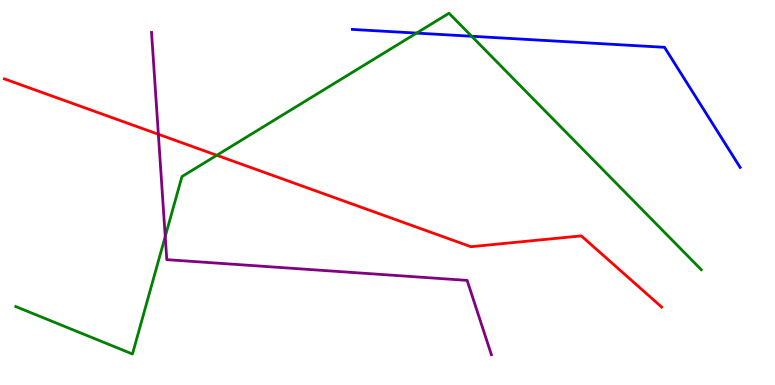[{'lines': ['blue', 'red'], 'intersections': []}, {'lines': ['green', 'red'], 'intersections': [{'x': 2.8, 'y': 5.97}]}, {'lines': ['purple', 'red'], 'intersections': [{'x': 2.04, 'y': 6.51}]}, {'lines': ['blue', 'green'], 'intersections': [{'x': 5.37, 'y': 9.14}, {'x': 6.09, 'y': 9.06}]}, {'lines': ['blue', 'purple'], 'intersections': []}, {'lines': ['green', 'purple'], 'intersections': [{'x': 2.13, 'y': 3.86}]}]